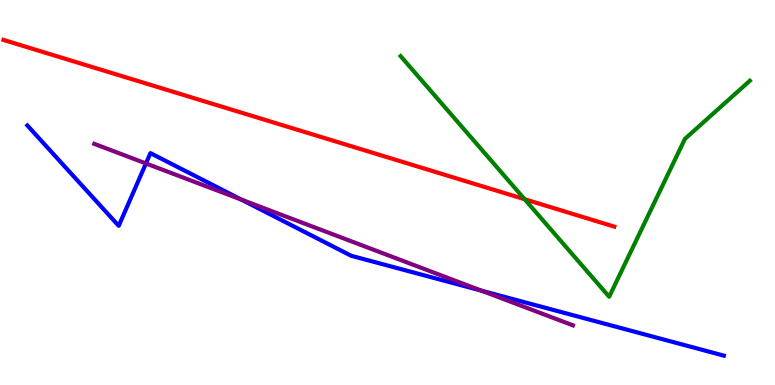[{'lines': ['blue', 'red'], 'intersections': []}, {'lines': ['green', 'red'], 'intersections': [{'x': 6.77, 'y': 4.83}]}, {'lines': ['purple', 'red'], 'intersections': []}, {'lines': ['blue', 'green'], 'intersections': []}, {'lines': ['blue', 'purple'], 'intersections': [{'x': 1.88, 'y': 5.75}, {'x': 3.12, 'y': 4.81}, {'x': 6.21, 'y': 2.45}]}, {'lines': ['green', 'purple'], 'intersections': []}]